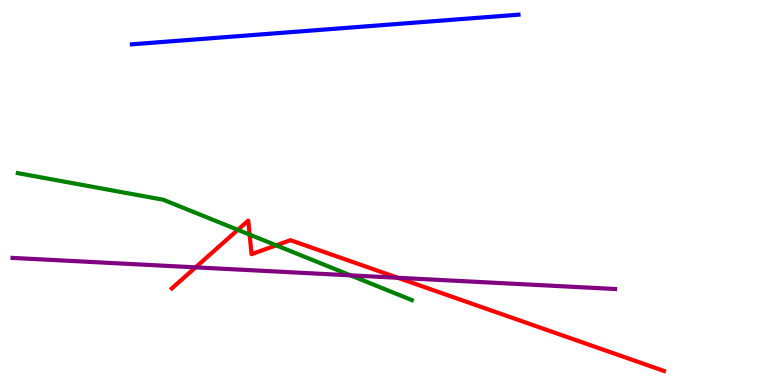[{'lines': ['blue', 'red'], 'intersections': []}, {'lines': ['green', 'red'], 'intersections': [{'x': 3.07, 'y': 4.03}, {'x': 3.22, 'y': 3.91}, {'x': 3.56, 'y': 3.63}]}, {'lines': ['purple', 'red'], 'intersections': [{'x': 2.52, 'y': 3.06}, {'x': 5.13, 'y': 2.78}]}, {'lines': ['blue', 'green'], 'intersections': []}, {'lines': ['blue', 'purple'], 'intersections': []}, {'lines': ['green', 'purple'], 'intersections': [{'x': 4.52, 'y': 2.85}]}]